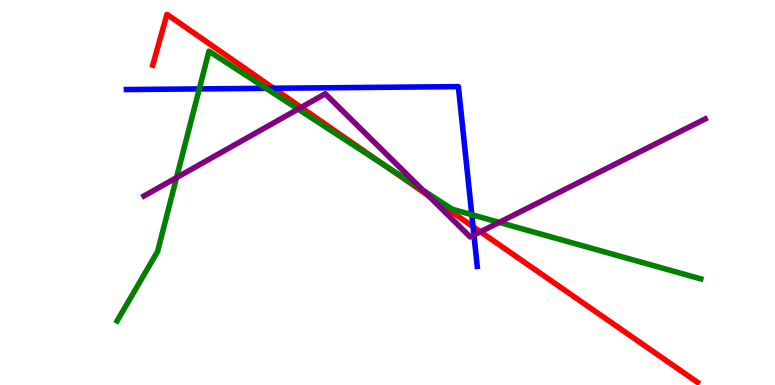[{'lines': ['blue', 'red'], 'intersections': [{'x': 3.53, 'y': 7.71}, {'x': 6.1, 'y': 4.11}]}, {'lines': ['green', 'red'], 'intersections': [{'x': 4.97, 'y': 5.69}]}, {'lines': ['purple', 'red'], 'intersections': [{'x': 3.89, 'y': 7.21}, {'x': 5.53, 'y': 4.92}, {'x': 6.2, 'y': 3.98}]}, {'lines': ['blue', 'green'], 'intersections': [{'x': 2.57, 'y': 7.69}, {'x': 3.43, 'y': 7.71}, {'x': 6.09, 'y': 4.42}]}, {'lines': ['blue', 'purple'], 'intersections': [{'x': 6.12, 'y': 3.89}]}, {'lines': ['green', 'purple'], 'intersections': [{'x': 2.28, 'y': 5.39}, {'x': 3.85, 'y': 7.17}, {'x': 5.46, 'y': 5.06}, {'x': 6.44, 'y': 4.22}]}]